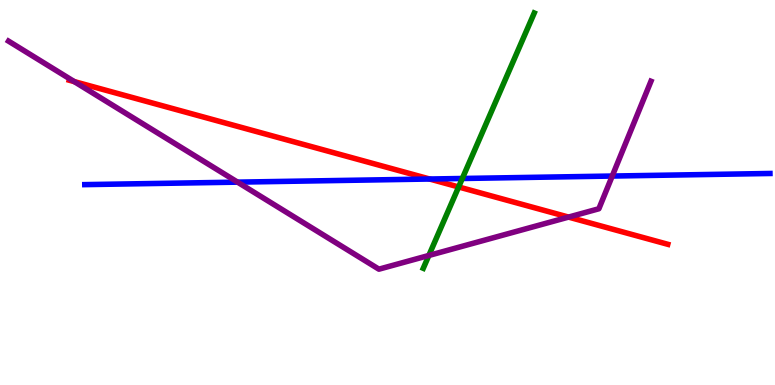[{'lines': ['blue', 'red'], 'intersections': [{'x': 5.54, 'y': 5.35}]}, {'lines': ['green', 'red'], 'intersections': [{'x': 5.92, 'y': 5.14}]}, {'lines': ['purple', 'red'], 'intersections': [{'x': 0.958, 'y': 7.88}, {'x': 7.34, 'y': 4.36}]}, {'lines': ['blue', 'green'], 'intersections': [{'x': 5.97, 'y': 5.36}]}, {'lines': ['blue', 'purple'], 'intersections': [{'x': 3.07, 'y': 5.27}, {'x': 7.9, 'y': 5.43}]}, {'lines': ['green', 'purple'], 'intersections': [{'x': 5.53, 'y': 3.36}]}]